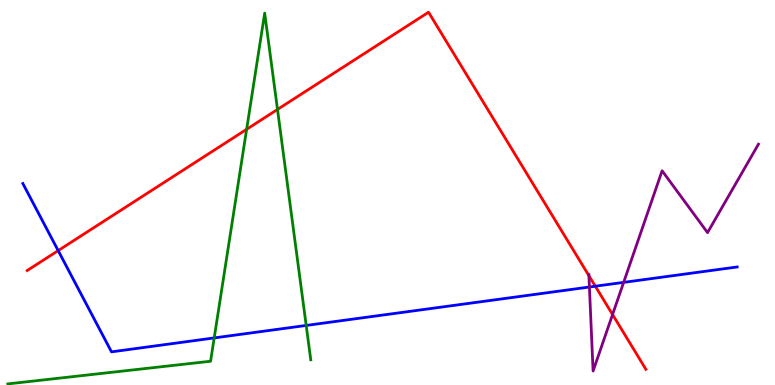[{'lines': ['blue', 'red'], 'intersections': [{'x': 0.751, 'y': 3.49}, {'x': 7.68, 'y': 2.57}]}, {'lines': ['green', 'red'], 'intersections': [{'x': 3.18, 'y': 6.64}, {'x': 3.58, 'y': 7.16}]}, {'lines': ['purple', 'red'], 'intersections': [{'x': 7.6, 'y': 2.84}, {'x': 7.9, 'y': 1.83}]}, {'lines': ['blue', 'green'], 'intersections': [{'x': 2.76, 'y': 1.22}, {'x': 3.95, 'y': 1.55}]}, {'lines': ['blue', 'purple'], 'intersections': [{'x': 7.61, 'y': 2.55}, {'x': 8.05, 'y': 2.67}]}, {'lines': ['green', 'purple'], 'intersections': []}]